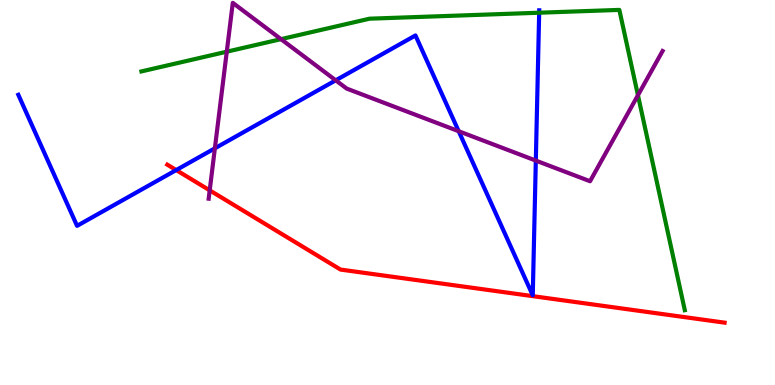[{'lines': ['blue', 'red'], 'intersections': [{'x': 2.27, 'y': 5.58}]}, {'lines': ['green', 'red'], 'intersections': []}, {'lines': ['purple', 'red'], 'intersections': [{'x': 2.71, 'y': 5.06}]}, {'lines': ['blue', 'green'], 'intersections': [{'x': 6.96, 'y': 9.67}]}, {'lines': ['blue', 'purple'], 'intersections': [{'x': 2.77, 'y': 6.15}, {'x': 4.33, 'y': 7.91}, {'x': 5.92, 'y': 6.59}, {'x': 6.91, 'y': 5.83}]}, {'lines': ['green', 'purple'], 'intersections': [{'x': 2.93, 'y': 8.66}, {'x': 3.63, 'y': 8.98}, {'x': 8.23, 'y': 7.53}]}]